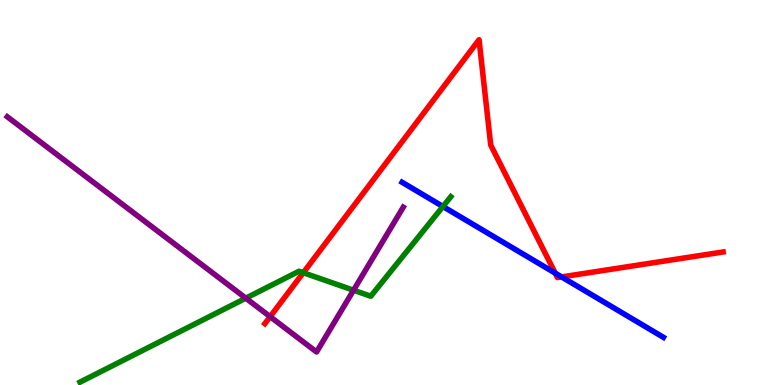[{'lines': ['blue', 'red'], 'intersections': [{'x': 7.16, 'y': 2.91}, {'x': 7.25, 'y': 2.81}]}, {'lines': ['green', 'red'], 'intersections': [{'x': 3.91, 'y': 2.92}]}, {'lines': ['purple', 'red'], 'intersections': [{'x': 3.49, 'y': 1.78}]}, {'lines': ['blue', 'green'], 'intersections': [{'x': 5.72, 'y': 4.64}]}, {'lines': ['blue', 'purple'], 'intersections': []}, {'lines': ['green', 'purple'], 'intersections': [{'x': 3.17, 'y': 2.26}, {'x': 4.56, 'y': 2.46}]}]